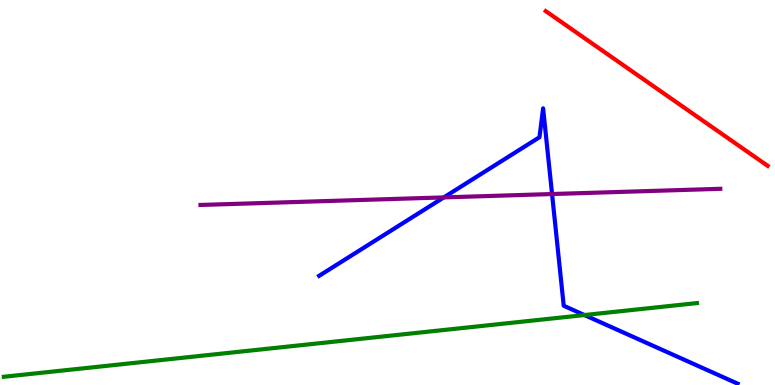[{'lines': ['blue', 'red'], 'intersections': []}, {'lines': ['green', 'red'], 'intersections': []}, {'lines': ['purple', 'red'], 'intersections': []}, {'lines': ['blue', 'green'], 'intersections': [{'x': 7.54, 'y': 1.82}]}, {'lines': ['blue', 'purple'], 'intersections': [{'x': 5.73, 'y': 4.87}, {'x': 7.12, 'y': 4.96}]}, {'lines': ['green', 'purple'], 'intersections': []}]